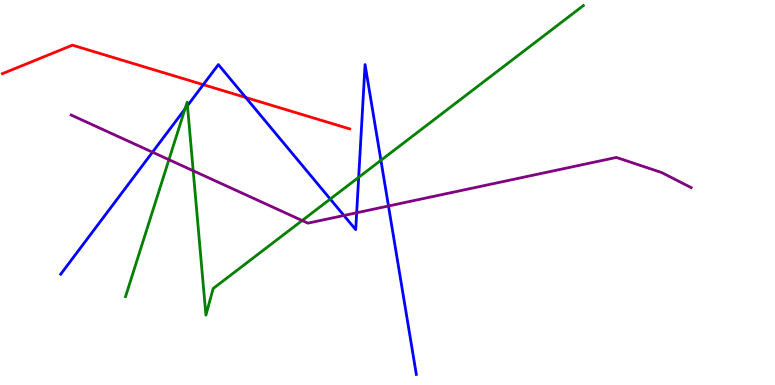[{'lines': ['blue', 'red'], 'intersections': [{'x': 2.62, 'y': 7.8}, {'x': 3.17, 'y': 7.47}]}, {'lines': ['green', 'red'], 'intersections': []}, {'lines': ['purple', 'red'], 'intersections': []}, {'lines': ['blue', 'green'], 'intersections': [{'x': 2.39, 'y': 7.17}, {'x': 2.42, 'y': 7.25}, {'x': 4.26, 'y': 4.83}, {'x': 4.63, 'y': 5.39}, {'x': 4.91, 'y': 5.84}]}, {'lines': ['blue', 'purple'], 'intersections': [{'x': 1.97, 'y': 6.05}, {'x': 4.44, 'y': 4.4}, {'x': 4.6, 'y': 4.47}, {'x': 5.01, 'y': 4.65}]}, {'lines': ['green', 'purple'], 'intersections': [{'x': 2.18, 'y': 5.85}, {'x': 2.49, 'y': 5.56}, {'x': 3.9, 'y': 4.27}]}]